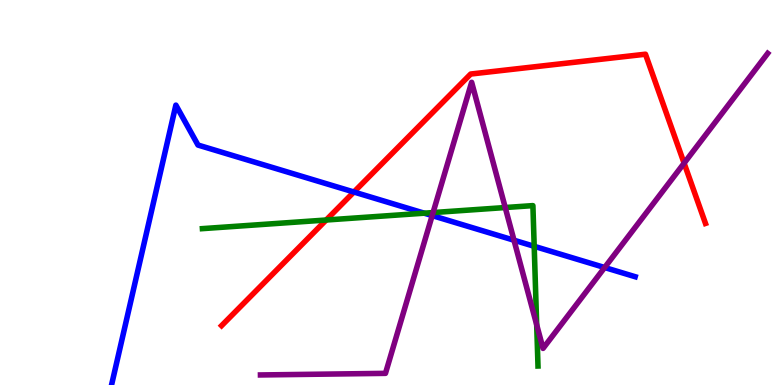[{'lines': ['blue', 'red'], 'intersections': [{'x': 4.57, 'y': 5.01}]}, {'lines': ['green', 'red'], 'intersections': [{'x': 4.21, 'y': 4.29}]}, {'lines': ['purple', 'red'], 'intersections': [{'x': 8.83, 'y': 5.76}]}, {'lines': ['blue', 'green'], 'intersections': [{'x': 5.47, 'y': 4.46}, {'x': 6.89, 'y': 3.6}]}, {'lines': ['blue', 'purple'], 'intersections': [{'x': 5.58, 'y': 4.4}, {'x': 6.63, 'y': 3.76}, {'x': 7.8, 'y': 3.05}]}, {'lines': ['green', 'purple'], 'intersections': [{'x': 5.59, 'y': 4.48}, {'x': 6.52, 'y': 4.61}, {'x': 6.92, 'y': 1.56}]}]